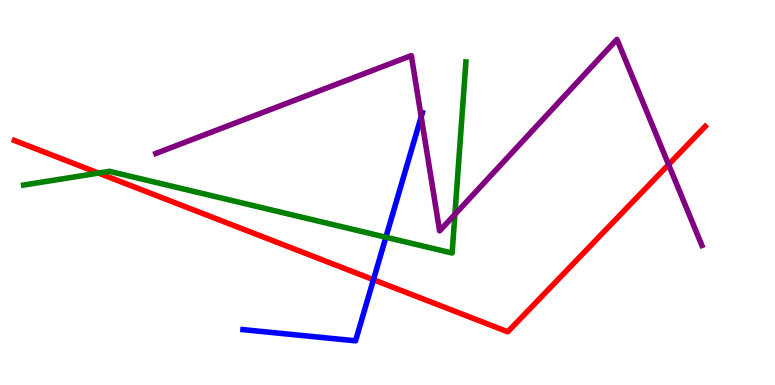[{'lines': ['blue', 'red'], 'intersections': [{'x': 4.82, 'y': 2.74}]}, {'lines': ['green', 'red'], 'intersections': [{'x': 1.27, 'y': 5.5}]}, {'lines': ['purple', 'red'], 'intersections': [{'x': 8.63, 'y': 5.73}]}, {'lines': ['blue', 'green'], 'intersections': [{'x': 4.98, 'y': 3.84}]}, {'lines': ['blue', 'purple'], 'intersections': [{'x': 5.43, 'y': 6.97}]}, {'lines': ['green', 'purple'], 'intersections': [{'x': 5.87, 'y': 4.43}]}]